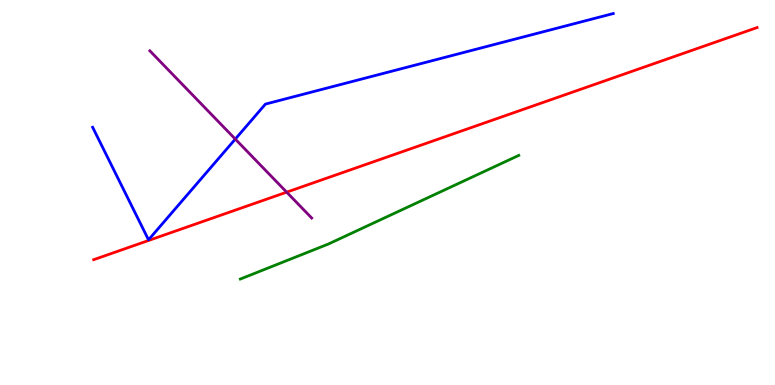[{'lines': ['blue', 'red'], 'intersections': []}, {'lines': ['green', 'red'], 'intersections': []}, {'lines': ['purple', 'red'], 'intersections': [{'x': 3.7, 'y': 5.01}]}, {'lines': ['blue', 'green'], 'intersections': []}, {'lines': ['blue', 'purple'], 'intersections': [{'x': 3.04, 'y': 6.39}]}, {'lines': ['green', 'purple'], 'intersections': []}]